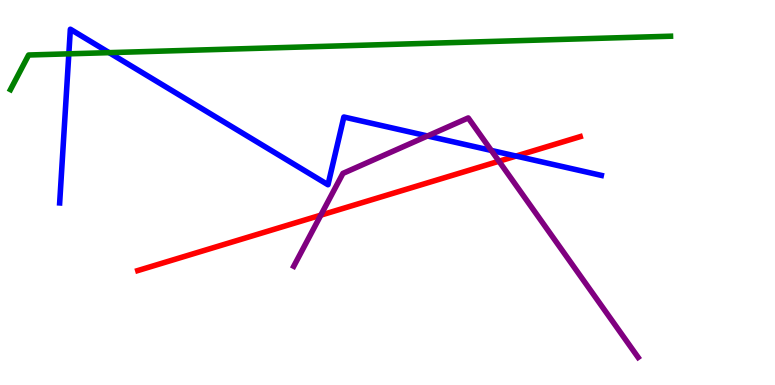[{'lines': ['blue', 'red'], 'intersections': [{'x': 6.66, 'y': 5.95}]}, {'lines': ['green', 'red'], 'intersections': []}, {'lines': ['purple', 'red'], 'intersections': [{'x': 4.14, 'y': 4.41}, {'x': 6.44, 'y': 5.81}]}, {'lines': ['blue', 'green'], 'intersections': [{'x': 0.888, 'y': 8.6}, {'x': 1.41, 'y': 8.63}]}, {'lines': ['blue', 'purple'], 'intersections': [{'x': 5.52, 'y': 6.47}, {'x': 6.34, 'y': 6.09}]}, {'lines': ['green', 'purple'], 'intersections': []}]